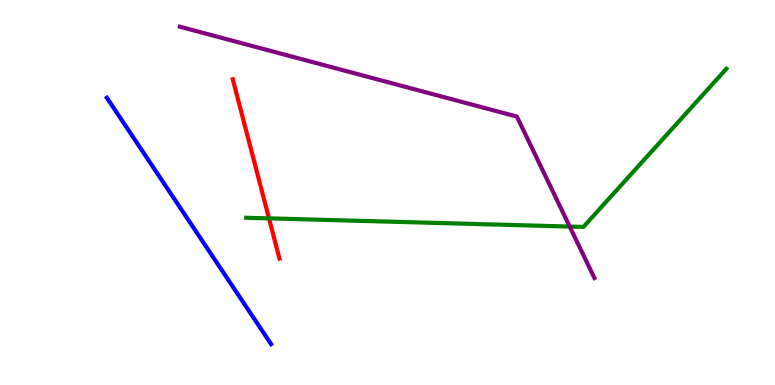[{'lines': ['blue', 'red'], 'intersections': []}, {'lines': ['green', 'red'], 'intersections': [{'x': 3.47, 'y': 4.33}]}, {'lines': ['purple', 'red'], 'intersections': []}, {'lines': ['blue', 'green'], 'intersections': []}, {'lines': ['blue', 'purple'], 'intersections': []}, {'lines': ['green', 'purple'], 'intersections': [{'x': 7.35, 'y': 4.12}]}]